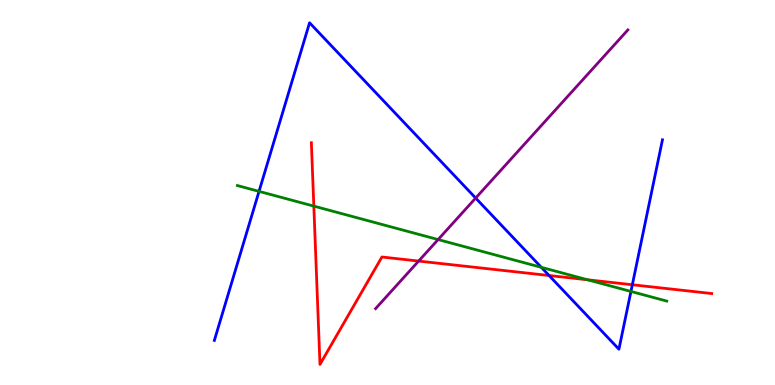[{'lines': ['blue', 'red'], 'intersections': [{'x': 7.09, 'y': 2.84}, {'x': 8.16, 'y': 2.6}]}, {'lines': ['green', 'red'], 'intersections': [{'x': 4.05, 'y': 4.65}, {'x': 7.58, 'y': 2.73}]}, {'lines': ['purple', 'red'], 'intersections': [{'x': 5.4, 'y': 3.22}]}, {'lines': ['blue', 'green'], 'intersections': [{'x': 3.34, 'y': 5.03}, {'x': 6.98, 'y': 3.06}, {'x': 8.14, 'y': 2.43}]}, {'lines': ['blue', 'purple'], 'intersections': [{'x': 6.14, 'y': 4.86}]}, {'lines': ['green', 'purple'], 'intersections': [{'x': 5.65, 'y': 3.78}]}]